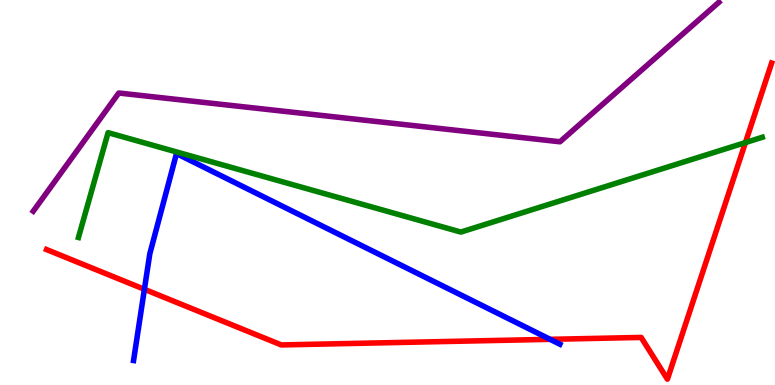[{'lines': ['blue', 'red'], 'intersections': [{'x': 1.86, 'y': 2.49}, {'x': 7.1, 'y': 1.19}]}, {'lines': ['green', 'red'], 'intersections': [{'x': 9.62, 'y': 6.3}]}, {'lines': ['purple', 'red'], 'intersections': []}, {'lines': ['blue', 'green'], 'intersections': []}, {'lines': ['blue', 'purple'], 'intersections': []}, {'lines': ['green', 'purple'], 'intersections': []}]